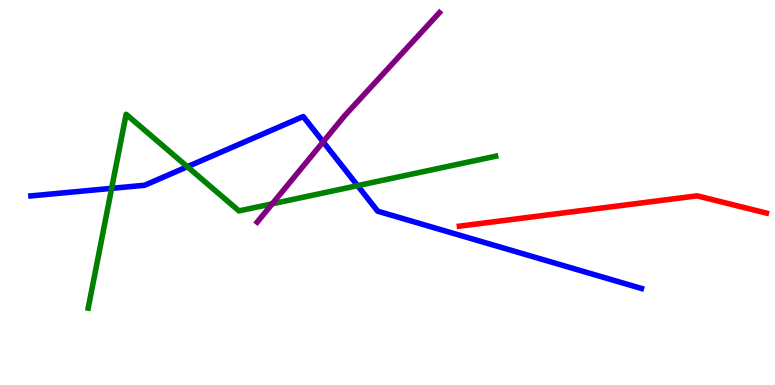[{'lines': ['blue', 'red'], 'intersections': []}, {'lines': ['green', 'red'], 'intersections': []}, {'lines': ['purple', 'red'], 'intersections': []}, {'lines': ['blue', 'green'], 'intersections': [{'x': 1.44, 'y': 5.11}, {'x': 2.42, 'y': 5.67}, {'x': 4.61, 'y': 5.18}]}, {'lines': ['blue', 'purple'], 'intersections': [{'x': 4.17, 'y': 6.32}]}, {'lines': ['green', 'purple'], 'intersections': [{'x': 3.51, 'y': 4.71}]}]